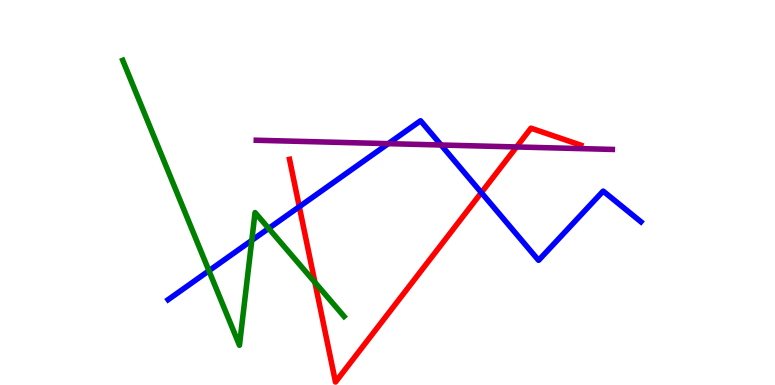[{'lines': ['blue', 'red'], 'intersections': [{'x': 3.86, 'y': 4.63}, {'x': 6.21, 'y': 5.0}]}, {'lines': ['green', 'red'], 'intersections': [{'x': 4.06, 'y': 2.67}]}, {'lines': ['purple', 'red'], 'intersections': [{'x': 6.66, 'y': 6.18}]}, {'lines': ['blue', 'green'], 'intersections': [{'x': 2.7, 'y': 2.97}, {'x': 3.25, 'y': 3.76}, {'x': 3.47, 'y': 4.07}]}, {'lines': ['blue', 'purple'], 'intersections': [{'x': 5.01, 'y': 6.27}, {'x': 5.69, 'y': 6.23}]}, {'lines': ['green', 'purple'], 'intersections': []}]